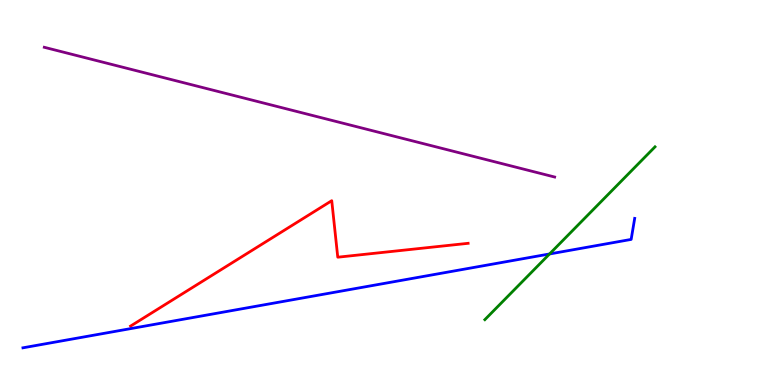[{'lines': ['blue', 'red'], 'intersections': []}, {'lines': ['green', 'red'], 'intersections': []}, {'lines': ['purple', 'red'], 'intersections': []}, {'lines': ['blue', 'green'], 'intersections': [{'x': 7.09, 'y': 3.4}]}, {'lines': ['blue', 'purple'], 'intersections': []}, {'lines': ['green', 'purple'], 'intersections': []}]